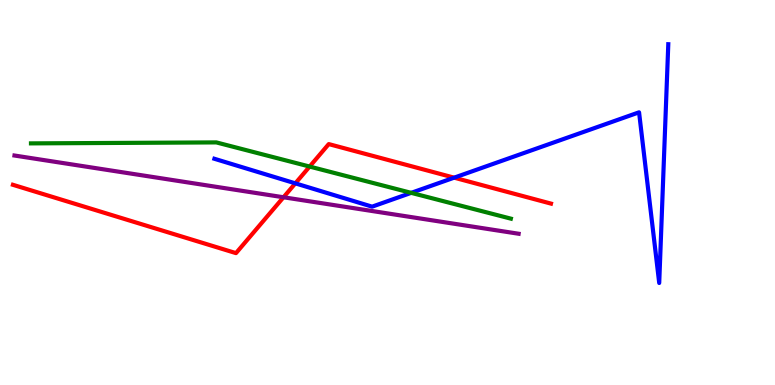[{'lines': ['blue', 'red'], 'intersections': [{'x': 3.81, 'y': 5.24}, {'x': 5.86, 'y': 5.39}]}, {'lines': ['green', 'red'], 'intersections': [{'x': 4.0, 'y': 5.67}]}, {'lines': ['purple', 'red'], 'intersections': [{'x': 3.66, 'y': 4.88}]}, {'lines': ['blue', 'green'], 'intersections': [{'x': 5.31, 'y': 4.99}]}, {'lines': ['blue', 'purple'], 'intersections': []}, {'lines': ['green', 'purple'], 'intersections': []}]